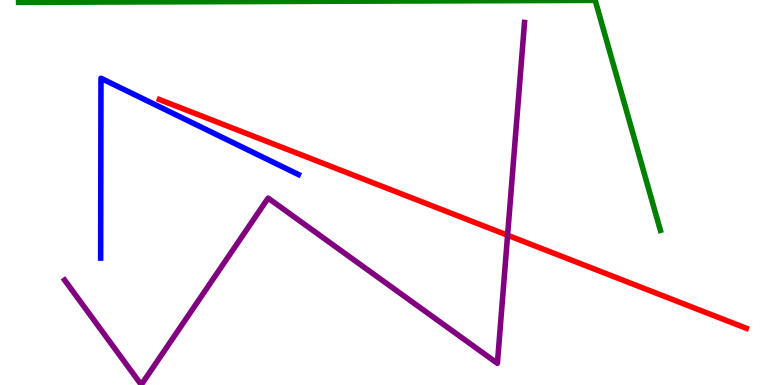[{'lines': ['blue', 'red'], 'intersections': []}, {'lines': ['green', 'red'], 'intersections': []}, {'lines': ['purple', 'red'], 'intersections': [{'x': 6.55, 'y': 3.89}]}, {'lines': ['blue', 'green'], 'intersections': []}, {'lines': ['blue', 'purple'], 'intersections': []}, {'lines': ['green', 'purple'], 'intersections': []}]